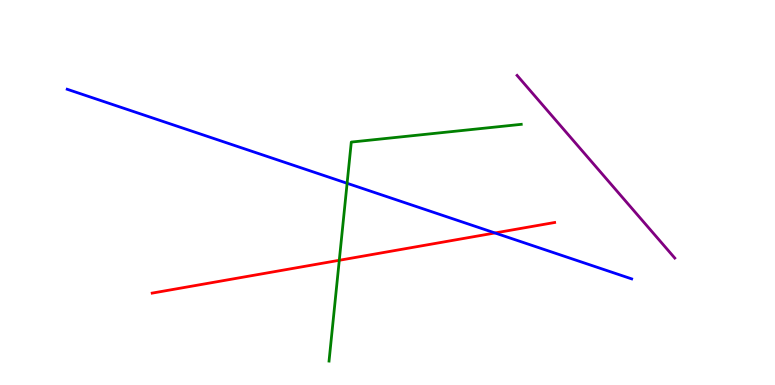[{'lines': ['blue', 'red'], 'intersections': [{'x': 6.39, 'y': 3.95}]}, {'lines': ['green', 'red'], 'intersections': [{'x': 4.38, 'y': 3.24}]}, {'lines': ['purple', 'red'], 'intersections': []}, {'lines': ['blue', 'green'], 'intersections': [{'x': 4.48, 'y': 5.24}]}, {'lines': ['blue', 'purple'], 'intersections': []}, {'lines': ['green', 'purple'], 'intersections': []}]